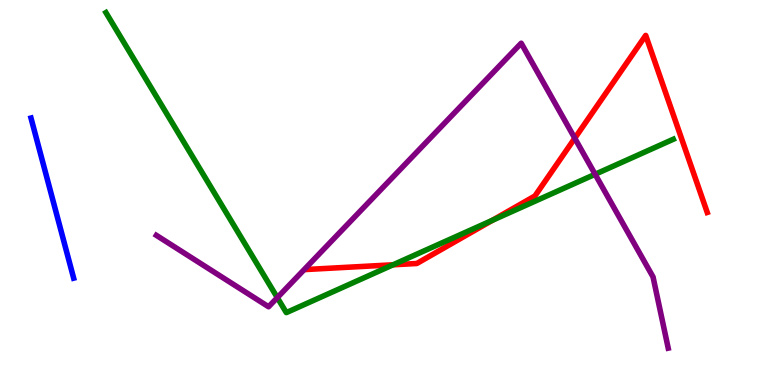[{'lines': ['blue', 'red'], 'intersections': []}, {'lines': ['green', 'red'], 'intersections': [{'x': 5.07, 'y': 3.12}, {'x': 6.35, 'y': 4.28}]}, {'lines': ['purple', 'red'], 'intersections': [{'x': 7.42, 'y': 6.41}]}, {'lines': ['blue', 'green'], 'intersections': []}, {'lines': ['blue', 'purple'], 'intersections': []}, {'lines': ['green', 'purple'], 'intersections': [{'x': 3.58, 'y': 2.27}, {'x': 7.68, 'y': 5.47}]}]